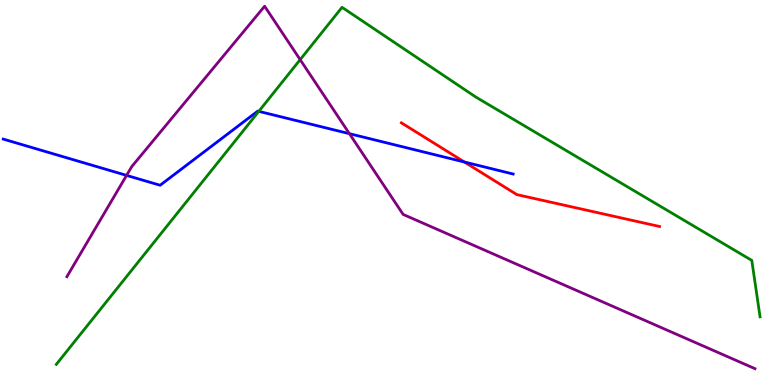[{'lines': ['blue', 'red'], 'intersections': [{'x': 5.99, 'y': 5.79}]}, {'lines': ['green', 'red'], 'intersections': []}, {'lines': ['purple', 'red'], 'intersections': []}, {'lines': ['blue', 'green'], 'intersections': [{'x': 3.34, 'y': 7.11}]}, {'lines': ['blue', 'purple'], 'intersections': [{'x': 1.63, 'y': 5.44}, {'x': 4.51, 'y': 6.53}]}, {'lines': ['green', 'purple'], 'intersections': [{'x': 3.87, 'y': 8.45}]}]